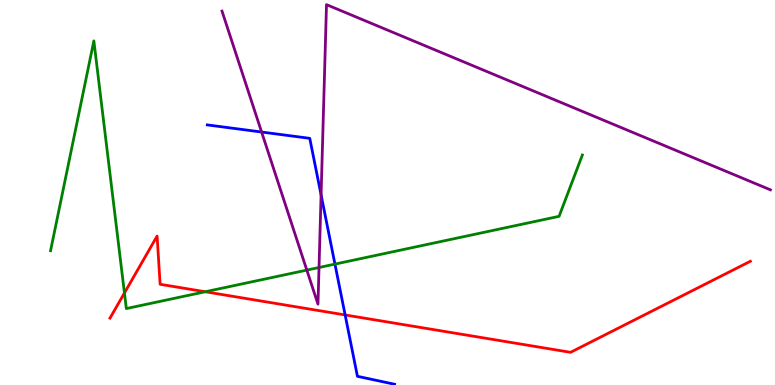[{'lines': ['blue', 'red'], 'intersections': [{'x': 4.45, 'y': 1.82}]}, {'lines': ['green', 'red'], 'intersections': [{'x': 1.61, 'y': 2.39}, {'x': 2.65, 'y': 2.42}]}, {'lines': ['purple', 'red'], 'intersections': []}, {'lines': ['blue', 'green'], 'intersections': [{'x': 4.32, 'y': 3.14}]}, {'lines': ['blue', 'purple'], 'intersections': [{'x': 3.38, 'y': 6.57}, {'x': 4.14, 'y': 4.94}]}, {'lines': ['green', 'purple'], 'intersections': [{'x': 3.96, 'y': 2.98}, {'x': 4.12, 'y': 3.05}]}]